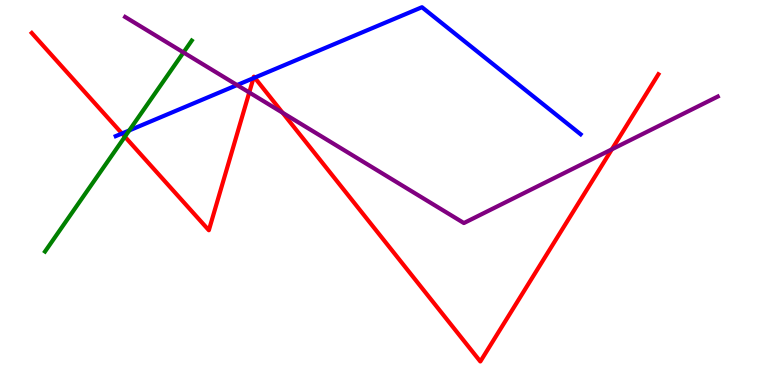[{'lines': ['blue', 'red'], 'intersections': [{'x': 1.57, 'y': 6.53}, {'x': 3.27, 'y': 7.97}, {'x': 3.29, 'y': 7.98}]}, {'lines': ['green', 'red'], 'intersections': [{'x': 1.61, 'y': 6.45}]}, {'lines': ['purple', 'red'], 'intersections': [{'x': 3.22, 'y': 7.6}, {'x': 3.65, 'y': 7.07}, {'x': 7.9, 'y': 6.12}]}, {'lines': ['blue', 'green'], 'intersections': [{'x': 1.67, 'y': 6.61}]}, {'lines': ['blue', 'purple'], 'intersections': [{'x': 3.06, 'y': 7.79}]}, {'lines': ['green', 'purple'], 'intersections': [{'x': 2.37, 'y': 8.64}]}]